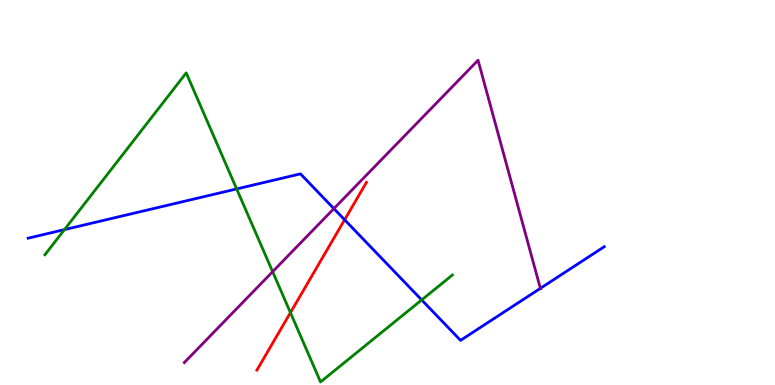[{'lines': ['blue', 'red'], 'intersections': [{'x': 4.45, 'y': 4.29}]}, {'lines': ['green', 'red'], 'intersections': [{'x': 3.75, 'y': 1.88}]}, {'lines': ['purple', 'red'], 'intersections': []}, {'lines': ['blue', 'green'], 'intersections': [{'x': 0.832, 'y': 4.04}, {'x': 3.05, 'y': 5.09}, {'x': 5.44, 'y': 2.21}]}, {'lines': ['blue', 'purple'], 'intersections': [{'x': 4.31, 'y': 4.58}, {'x': 6.97, 'y': 2.51}]}, {'lines': ['green', 'purple'], 'intersections': [{'x': 3.52, 'y': 2.94}]}]